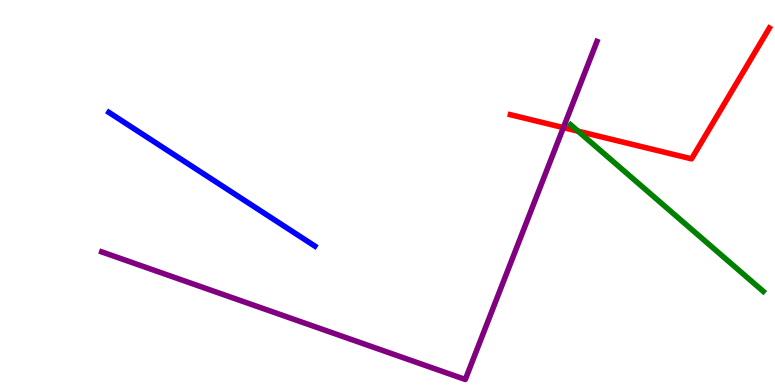[{'lines': ['blue', 'red'], 'intersections': []}, {'lines': ['green', 'red'], 'intersections': [{'x': 7.46, 'y': 6.59}]}, {'lines': ['purple', 'red'], 'intersections': [{'x': 7.27, 'y': 6.69}]}, {'lines': ['blue', 'green'], 'intersections': []}, {'lines': ['blue', 'purple'], 'intersections': []}, {'lines': ['green', 'purple'], 'intersections': []}]